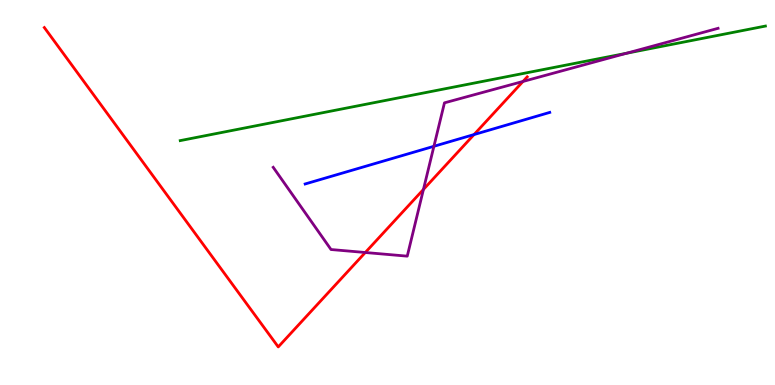[{'lines': ['blue', 'red'], 'intersections': [{'x': 6.12, 'y': 6.5}]}, {'lines': ['green', 'red'], 'intersections': []}, {'lines': ['purple', 'red'], 'intersections': [{'x': 4.71, 'y': 3.44}, {'x': 5.46, 'y': 5.08}, {'x': 6.75, 'y': 7.88}]}, {'lines': ['blue', 'green'], 'intersections': []}, {'lines': ['blue', 'purple'], 'intersections': [{'x': 5.6, 'y': 6.2}]}, {'lines': ['green', 'purple'], 'intersections': [{'x': 8.08, 'y': 8.62}]}]